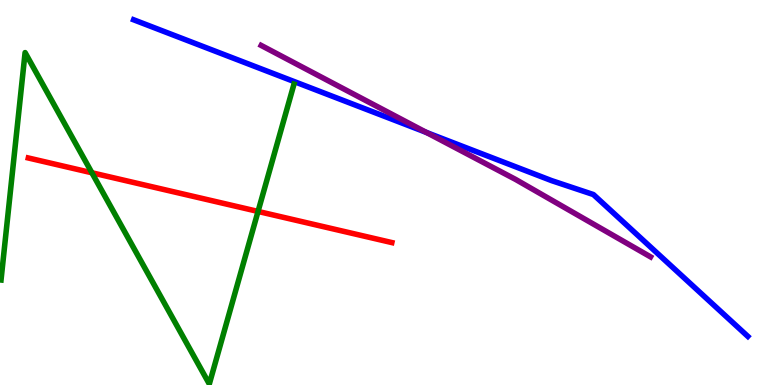[{'lines': ['blue', 'red'], 'intersections': []}, {'lines': ['green', 'red'], 'intersections': [{'x': 1.19, 'y': 5.51}, {'x': 3.33, 'y': 4.51}]}, {'lines': ['purple', 'red'], 'intersections': []}, {'lines': ['blue', 'green'], 'intersections': []}, {'lines': ['blue', 'purple'], 'intersections': [{'x': 5.5, 'y': 6.56}]}, {'lines': ['green', 'purple'], 'intersections': []}]